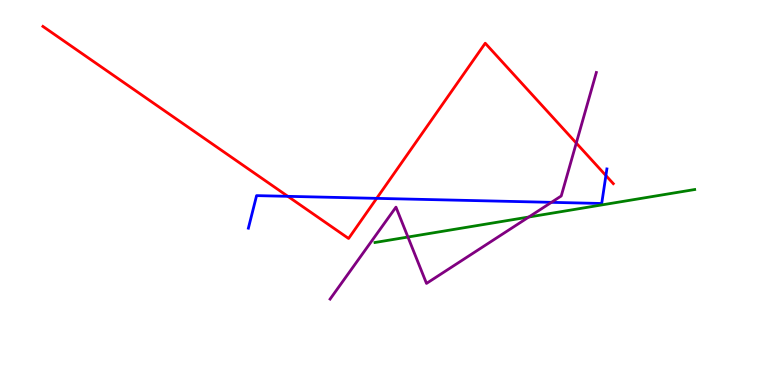[{'lines': ['blue', 'red'], 'intersections': [{'x': 3.71, 'y': 4.9}, {'x': 4.86, 'y': 4.85}, {'x': 7.82, 'y': 5.44}]}, {'lines': ['green', 'red'], 'intersections': []}, {'lines': ['purple', 'red'], 'intersections': [{'x': 7.44, 'y': 6.28}]}, {'lines': ['blue', 'green'], 'intersections': []}, {'lines': ['blue', 'purple'], 'intersections': [{'x': 7.12, 'y': 4.74}]}, {'lines': ['green', 'purple'], 'intersections': [{'x': 5.26, 'y': 3.84}, {'x': 6.82, 'y': 4.36}]}]